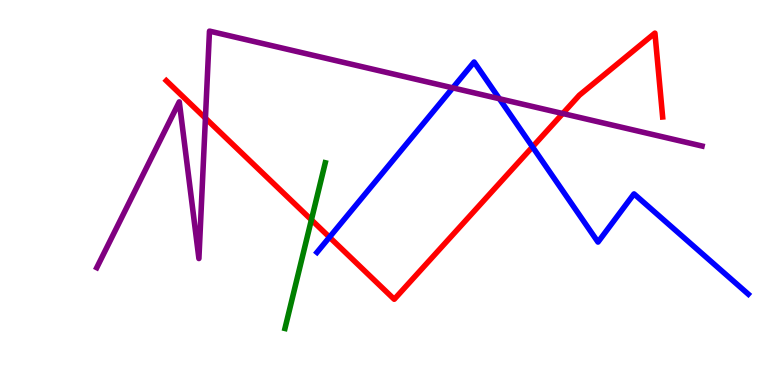[{'lines': ['blue', 'red'], 'intersections': [{'x': 4.25, 'y': 3.84}, {'x': 6.87, 'y': 6.19}]}, {'lines': ['green', 'red'], 'intersections': [{'x': 4.02, 'y': 4.29}]}, {'lines': ['purple', 'red'], 'intersections': [{'x': 2.65, 'y': 6.93}, {'x': 7.26, 'y': 7.05}]}, {'lines': ['blue', 'green'], 'intersections': []}, {'lines': ['blue', 'purple'], 'intersections': [{'x': 5.84, 'y': 7.72}, {'x': 6.44, 'y': 7.44}]}, {'lines': ['green', 'purple'], 'intersections': []}]